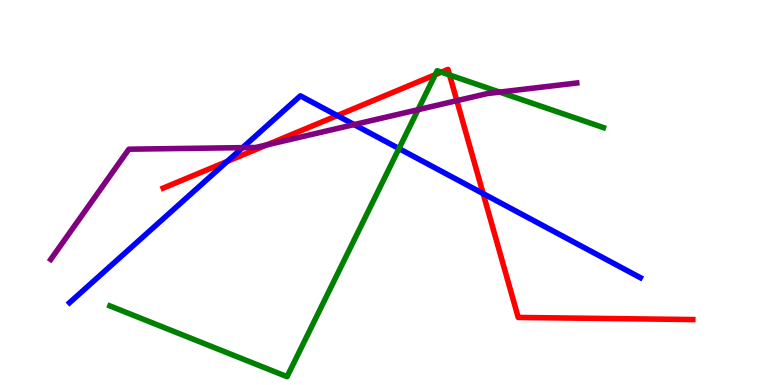[{'lines': ['blue', 'red'], 'intersections': [{'x': 2.93, 'y': 5.81}, {'x': 4.35, 'y': 7.0}, {'x': 6.23, 'y': 4.97}]}, {'lines': ['green', 'red'], 'intersections': [{'x': 5.62, 'y': 8.06}, {'x': 5.69, 'y': 8.13}, {'x': 5.8, 'y': 8.05}]}, {'lines': ['purple', 'red'], 'intersections': [{'x': 3.44, 'y': 6.24}, {'x': 5.89, 'y': 7.39}]}, {'lines': ['blue', 'green'], 'intersections': [{'x': 5.15, 'y': 6.14}]}, {'lines': ['blue', 'purple'], 'intersections': [{'x': 3.13, 'y': 6.17}, {'x': 4.57, 'y': 6.76}]}, {'lines': ['green', 'purple'], 'intersections': [{'x': 5.39, 'y': 7.15}, {'x': 6.45, 'y': 7.61}]}]